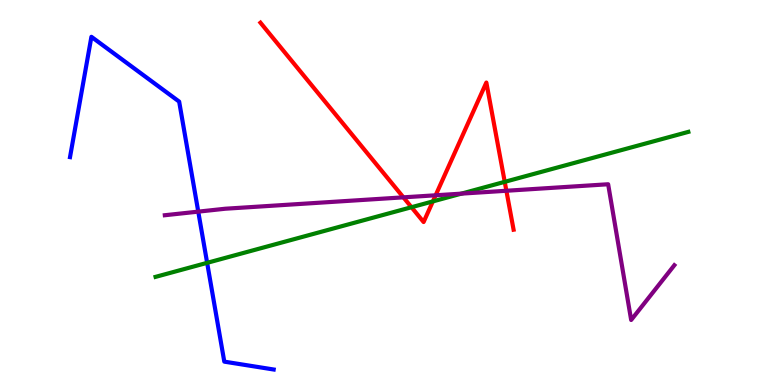[{'lines': ['blue', 'red'], 'intersections': []}, {'lines': ['green', 'red'], 'intersections': [{'x': 5.31, 'y': 4.62}, {'x': 5.59, 'y': 4.77}, {'x': 6.51, 'y': 5.28}]}, {'lines': ['purple', 'red'], 'intersections': [{'x': 5.21, 'y': 4.87}, {'x': 5.62, 'y': 4.93}, {'x': 6.53, 'y': 5.05}]}, {'lines': ['blue', 'green'], 'intersections': [{'x': 2.67, 'y': 3.17}]}, {'lines': ['blue', 'purple'], 'intersections': [{'x': 2.56, 'y': 4.5}]}, {'lines': ['green', 'purple'], 'intersections': [{'x': 5.95, 'y': 4.97}]}]